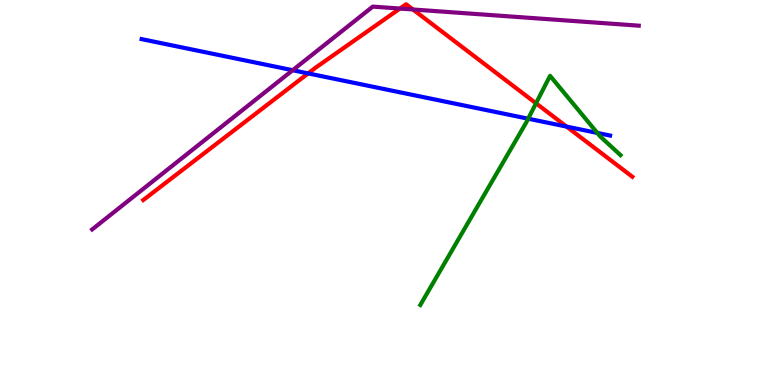[{'lines': ['blue', 'red'], 'intersections': [{'x': 3.98, 'y': 8.09}, {'x': 7.31, 'y': 6.71}]}, {'lines': ['green', 'red'], 'intersections': [{'x': 6.92, 'y': 7.32}]}, {'lines': ['purple', 'red'], 'intersections': [{'x': 5.16, 'y': 9.78}, {'x': 5.33, 'y': 9.75}]}, {'lines': ['blue', 'green'], 'intersections': [{'x': 6.82, 'y': 6.92}, {'x': 7.71, 'y': 6.55}]}, {'lines': ['blue', 'purple'], 'intersections': [{'x': 3.78, 'y': 8.18}]}, {'lines': ['green', 'purple'], 'intersections': []}]